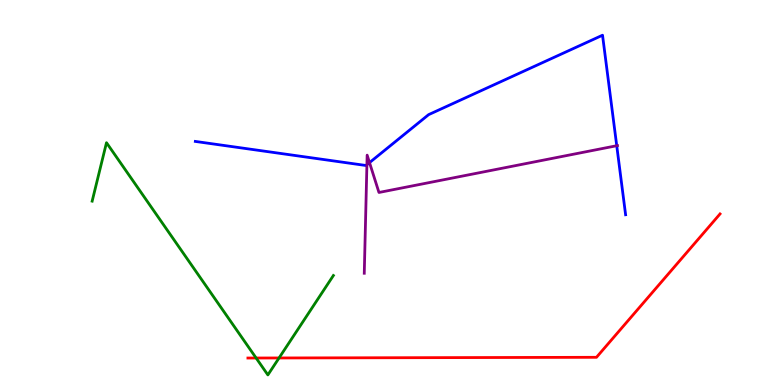[{'lines': ['blue', 'red'], 'intersections': []}, {'lines': ['green', 'red'], 'intersections': [{'x': 3.3, 'y': 0.701}, {'x': 3.6, 'y': 0.702}]}, {'lines': ['purple', 'red'], 'intersections': []}, {'lines': ['blue', 'green'], 'intersections': []}, {'lines': ['blue', 'purple'], 'intersections': [{'x': 4.73, 'y': 5.72}, {'x': 4.77, 'y': 5.78}, {'x': 7.96, 'y': 6.22}]}, {'lines': ['green', 'purple'], 'intersections': []}]